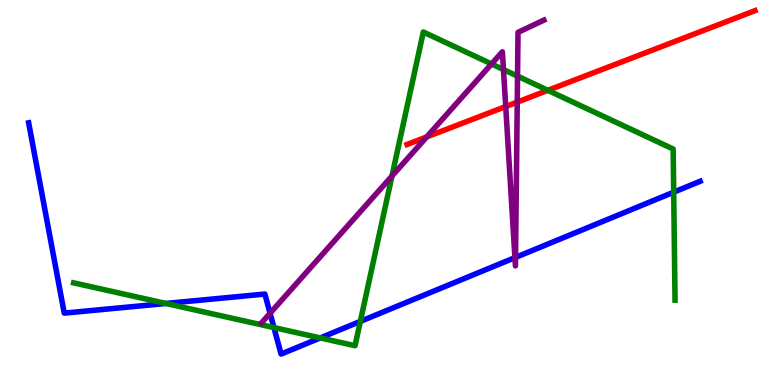[{'lines': ['blue', 'red'], 'intersections': []}, {'lines': ['green', 'red'], 'intersections': [{'x': 7.07, 'y': 7.65}]}, {'lines': ['purple', 'red'], 'intersections': [{'x': 5.51, 'y': 6.44}, {'x': 6.53, 'y': 7.23}, {'x': 6.67, 'y': 7.35}]}, {'lines': ['blue', 'green'], 'intersections': [{'x': 2.14, 'y': 2.12}, {'x': 3.53, 'y': 1.49}, {'x': 4.13, 'y': 1.22}, {'x': 4.65, 'y': 1.65}, {'x': 8.69, 'y': 5.01}]}, {'lines': ['blue', 'purple'], 'intersections': [{'x': 3.48, 'y': 1.86}, {'x': 6.64, 'y': 3.31}, {'x': 6.65, 'y': 3.31}]}, {'lines': ['green', 'purple'], 'intersections': [{'x': 5.06, 'y': 5.43}, {'x': 6.34, 'y': 8.34}, {'x': 6.5, 'y': 8.19}, {'x': 6.68, 'y': 8.02}]}]